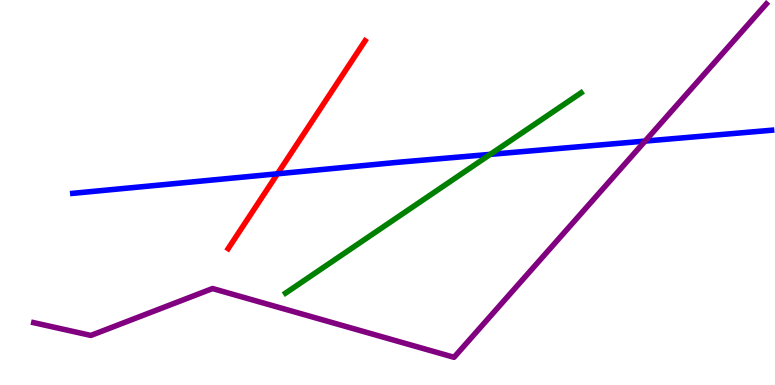[{'lines': ['blue', 'red'], 'intersections': [{'x': 3.58, 'y': 5.49}]}, {'lines': ['green', 'red'], 'intersections': []}, {'lines': ['purple', 'red'], 'intersections': []}, {'lines': ['blue', 'green'], 'intersections': [{'x': 6.33, 'y': 5.99}]}, {'lines': ['blue', 'purple'], 'intersections': [{'x': 8.32, 'y': 6.34}]}, {'lines': ['green', 'purple'], 'intersections': []}]